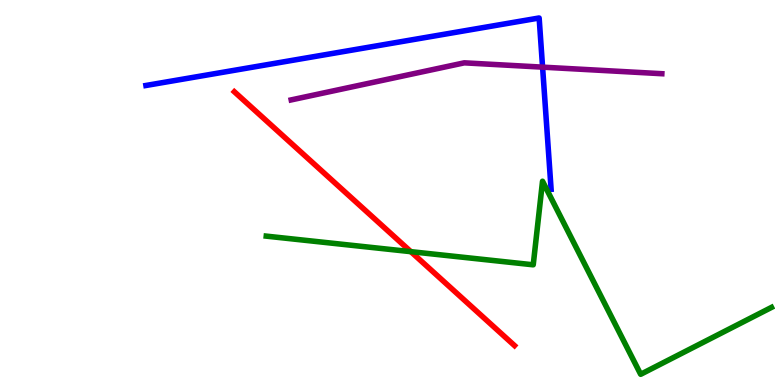[{'lines': ['blue', 'red'], 'intersections': []}, {'lines': ['green', 'red'], 'intersections': [{'x': 5.3, 'y': 3.46}]}, {'lines': ['purple', 'red'], 'intersections': []}, {'lines': ['blue', 'green'], 'intersections': []}, {'lines': ['blue', 'purple'], 'intersections': [{'x': 7.0, 'y': 8.26}]}, {'lines': ['green', 'purple'], 'intersections': []}]